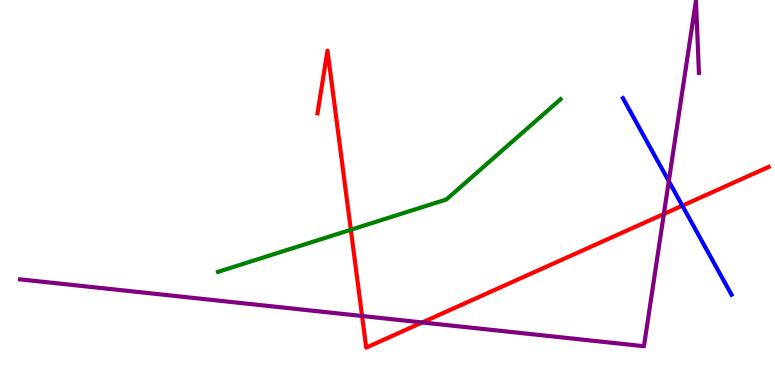[{'lines': ['blue', 'red'], 'intersections': [{'x': 8.8, 'y': 4.66}]}, {'lines': ['green', 'red'], 'intersections': [{'x': 4.53, 'y': 4.03}]}, {'lines': ['purple', 'red'], 'intersections': [{'x': 4.67, 'y': 1.79}, {'x': 5.45, 'y': 1.62}, {'x': 8.57, 'y': 4.44}]}, {'lines': ['blue', 'green'], 'intersections': []}, {'lines': ['blue', 'purple'], 'intersections': [{'x': 8.63, 'y': 5.29}]}, {'lines': ['green', 'purple'], 'intersections': []}]